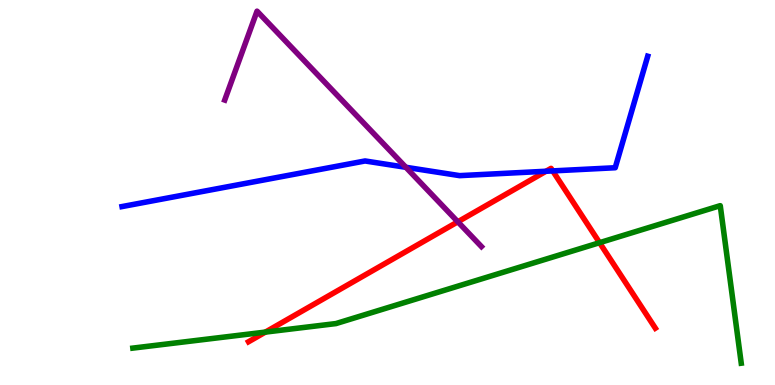[{'lines': ['blue', 'red'], 'intersections': [{'x': 7.05, 'y': 5.55}, {'x': 7.13, 'y': 5.56}]}, {'lines': ['green', 'red'], 'intersections': [{'x': 3.42, 'y': 1.37}, {'x': 7.74, 'y': 3.7}]}, {'lines': ['purple', 'red'], 'intersections': [{'x': 5.91, 'y': 4.24}]}, {'lines': ['blue', 'green'], 'intersections': []}, {'lines': ['blue', 'purple'], 'intersections': [{'x': 5.24, 'y': 5.65}]}, {'lines': ['green', 'purple'], 'intersections': []}]